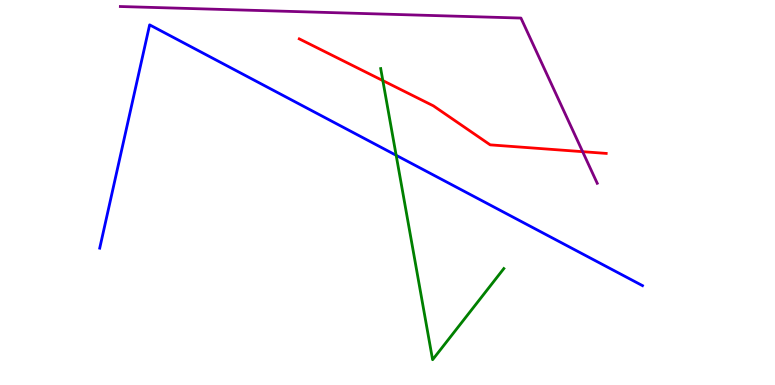[{'lines': ['blue', 'red'], 'intersections': []}, {'lines': ['green', 'red'], 'intersections': [{'x': 4.94, 'y': 7.91}]}, {'lines': ['purple', 'red'], 'intersections': [{'x': 7.52, 'y': 6.06}]}, {'lines': ['blue', 'green'], 'intersections': [{'x': 5.11, 'y': 5.97}]}, {'lines': ['blue', 'purple'], 'intersections': []}, {'lines': ['green', 'purple'], 'intersections': []}]